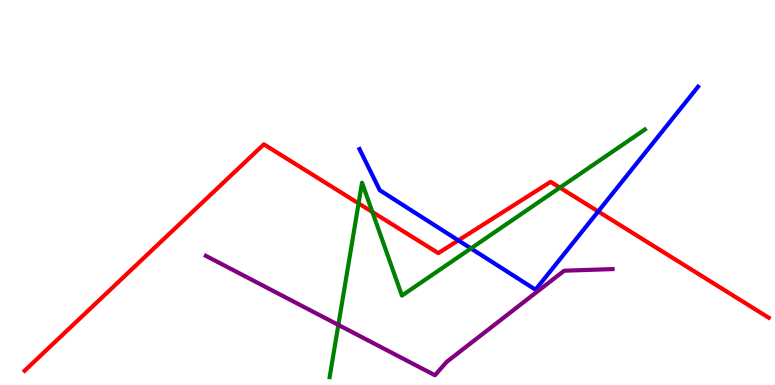[{'lines': ['blue', 'red'], 'intersections': [{'x': 5.91, 'y': 3.76}, {'x': 7.72, 'y': 4.51}]}, {'lines': ['green', 'red'], 'intersections': [{'x': 4.63, 'y': 4.72}, {'x': 4.81, 'y': 4.49}, {'x': 7.22, 'y': 5.13}]}, {'lines': ['purple', 'red'], 'intersections': []}, {'lines': ['blue', 'green'], 'intersections': [{'x': 6.08, 'y': 3.55}]}, {'lines': ['blue', 'purple'], 'intersections': []}, {'lines': ['green', 'purple'], 'intersections': [{'x': 4.37, 'y': 1.56}]}]